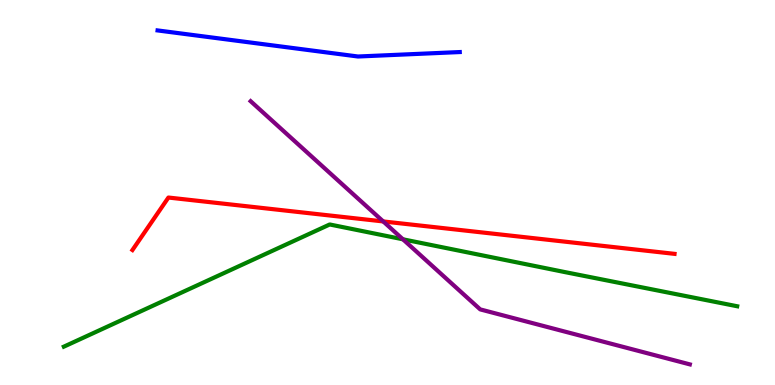[{'lines': ['blue', 'red'], 'intersections': []}, {'lines': ['green', 'red'], 'intersections': []}, {'lines': ['purple', 'red'], 'intersections': [{'x': 4.94, 'y': 4.25}]}, {'lines': ['blue', 'green'], 'intersections': []}, {'lines': ['blue', 'purple'], 'intersections': []}, {'lines': ['green', 'purple'], 'intersections': [{'x': 5.2, 'y': 3.78}]}]